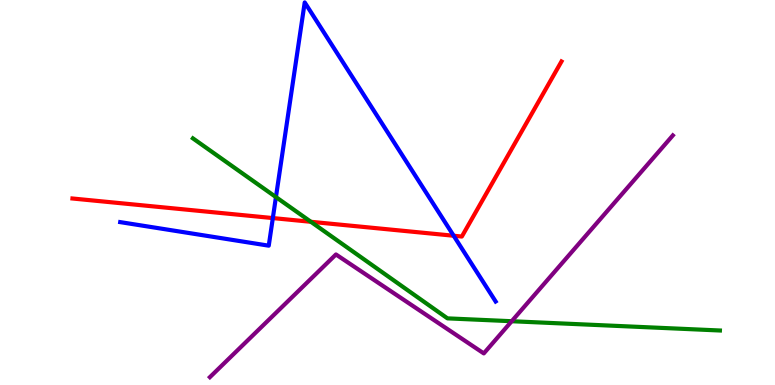[{'lines': ['blue', 'red'], 'intersections': [{'x': 3.52, 'y': 4.34}, {'x': 5.85, 'y': 3.88}]}, {'lines': ['green', 'red'], 'intersections': [{'x': 4.01, 'y': 4.24}]}, {'lines': ['purple', 'red'], 'intersections': []}, {'lines': ['blue', 'green'], 'intersections': [{'x': 3.56, 'y': 4.88}]}, {'lines': ['blue', 'purple'], 'intersections': []}, {'lines': ['green', 'purple'], 'intersections': [{'x': 6.6, 'y': 1.66}]}]